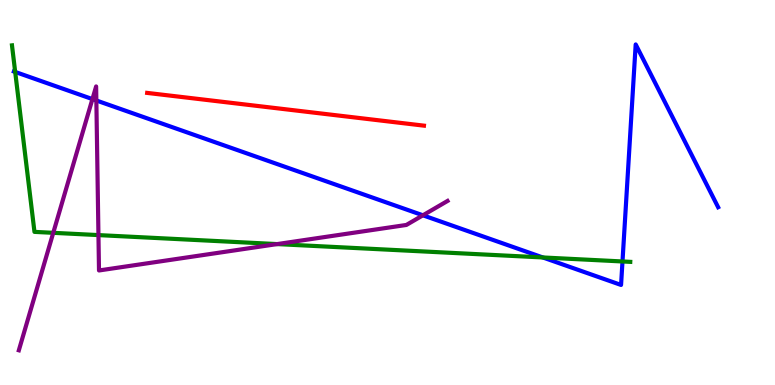[{'lines': ['blue', 'red'], 'intersections': []}, {'lines': ['green', 'red'], 'intersections': []}, {'lines': ['purple', 'red'], 'intersections': []}, {'lines': ['blue', 'green'], 'intersections': [{'x': 0.196, 'y': 8.13}, {'x': 7.0, 'y': 3.31}, {'x': 8.03, 'y': 3.21}]}, {'lines': ['blue', 'purple'], 'intersections': [{'x': 1.19, 'y': 7.43}, {'x': 1.24, 'y': 7.39}, {'x': 5.46, 'y': 4.41}]}, {'lines': ['green', 'purple'], 'intersections': [{'x': 0.687, 'y': 3.95}, {'x': 1.27, 'y': 3.89}, {'x': 3.58, 'y': 3.66}]}]